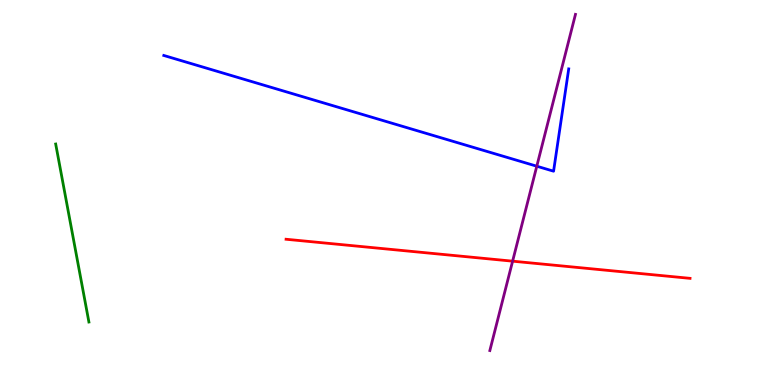[{'lines': ['blue', 'red'], 'intersections': []}, {'lines': ['green', 'red'], 'intersections': []}, {'lines': ['purple', 'red'], 'intersections': [{'x': 6.61, 'y': 3.22}]}, {'lines': ['blue', 'green'], 'intersections': []}, {'lines': ['blue', 'purple'], 'intersections': [{'x': 6.93, 'y': 5.68}]}, {'lines': ['green', 'purple'], 'intersections': []}]